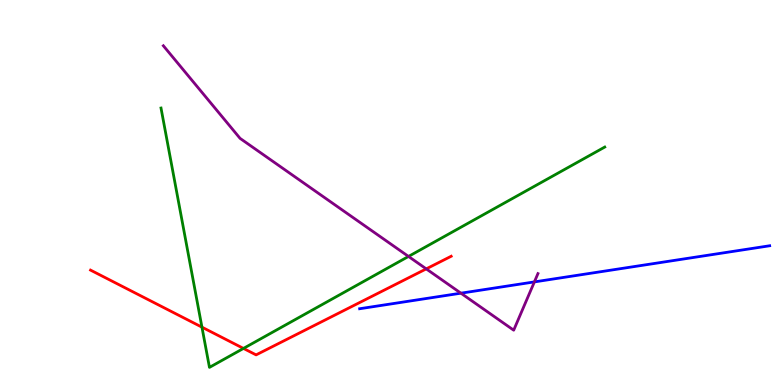[{'lines': ['blue', 'red'], 'intersections': []}, {'lines': ['green', 'red'], 'intersections': [{'x': 2.61, 'y': 1.5}, {'x': 3.14, 'y': 0.95}]}, {'lines': ['purple', 'red'], 'intersections': [{'x': 5.5, 'y': 3.02}]}, {'lines': ['blue', 'green'], 'intersections': []}, {'lines': ['blue', 'purple'], 'intersections': [{'x': 5.95, 'y': 2.38}, {'x': 6.9, 'y': 2.68}]}, {'lines': ['green', 'purple'], 'intersections': [{'x': 5.27, 'y': 3.34}]}]